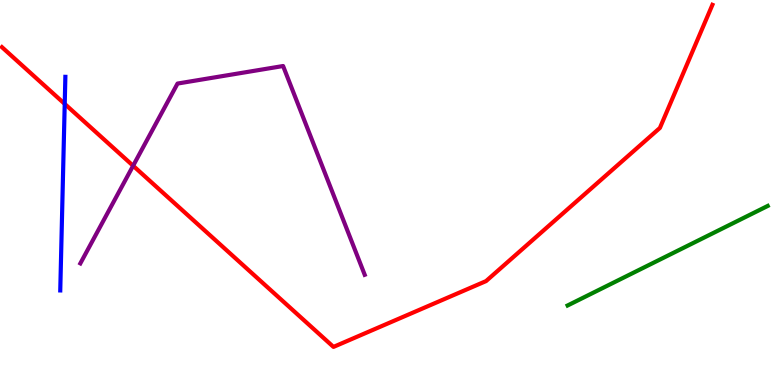[{'lines': ['blue', 'red'], 'intersections': [{'x': 0.835, 'y': 7.3}]}, {'lines': ['green', 'red'], 'intersections': []}, {'lines': ['purple', 'red'], 'intersections': [{'x': 1.72, 'y': 5.69}]}, {'lines': ['blue', 'green'], 'intersections': []}, {'lines': ['blue', 'purple'], 'intersections': []}, {'lines': ['green', 'purple'], 'intersections': []}]